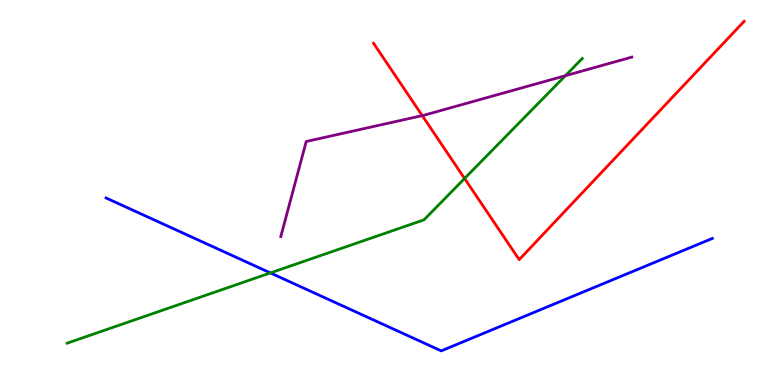[{'lines': ['blue', 'red'], 'intersections': []}, {'lines': ['green', 'red'], 'intersections': [{'x': 5.99, 'y': 5.36}]}, {'lines': ['purple', 'red'], 'intersections': [{'x': 5.45, 'y': 7.0}]}, {'lines': ['blue', 'green'], 'intersections': [{'x': 3.49, 'y': 2.91}]}, {'lines': ['blue', 'purple'], 'intersections': []}, {'lines': ['green', 'purple'], 'intersections': [{'x': 7.3, 'y': 8.03}]}]